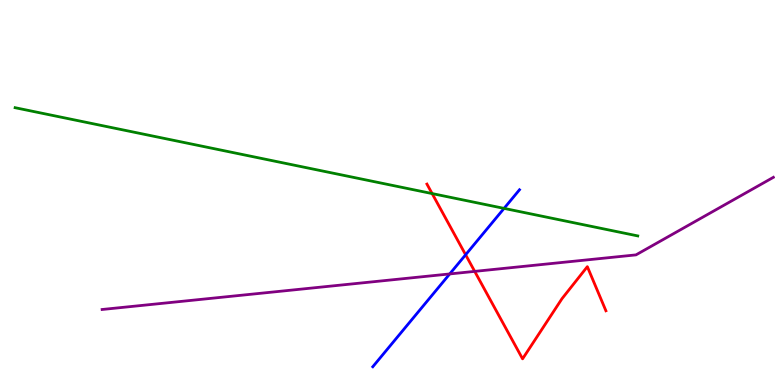[{'lines': ['blue', 'red'], 'intersections': [{'x': 6.01, 'y': 3.38}]}, {'lines': ['green', 'red'], 'intersections': [{'x': 5.58, 'y': 4.97}]}, {'lines': ['purple', 'red'], 'intersections': [{'x': 6.13, 'y': 2.95}]}, {'lines': ['blue', 'green'], 'intersections': [{'x': 6.5, 'y': 4.59}]}, {'lines': ['blue', 'purple'], 'intersections': [{'x': 5.8, 'y': 2.88}]}, {'lines': ['green', 'purple'], 'intersections': []}]